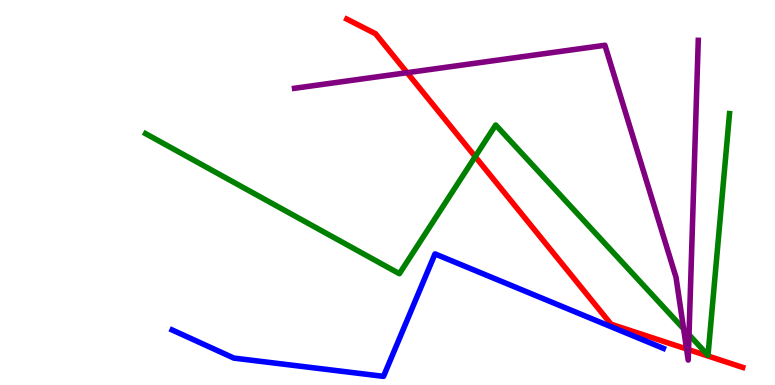[{'lines': ['blue', 'red'], 'intersections': []}, {'lines': ['green', 'red'], 'intersections': [{'x': 6.13, 'y': 5.93}]}, {'lines': ['purple', 'red'], 'intersections': [{'x': 5.25, 'y': 8.11}, {'x': 8.86, 'y': 0.936}, {'x': 8.88, 'y': 0.919}]}, {'lines': ['blue', 'green'], 'intersections': []}, {'lines': ['blue', 'purple'], 'intersections': []}, {'lines': ['green', 'purple'], 'intersections': [{'x': 8.82, 'y': 1.46}, {'x': 8.89, 'y': 1.31}]}]